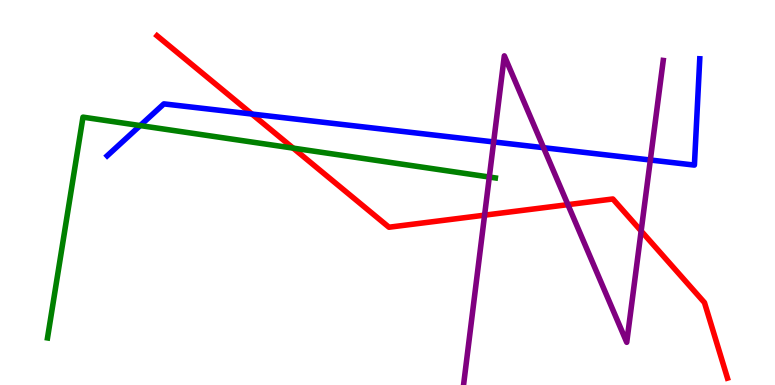[{'lines': ['blue', 'red'], 'intersections': [{'x': 3.25, 'y': 7.04}]}, {'lines': ['green', 'red'], 'intersections': [{'x': 3.78, 'y': 6.15}]}, {'lines': ['purple', 'red'], 'intersections': [{'x': 6.25, 'y': 4.41}, {'x': 7.33, 'y': 4.68}, {'x': 8.27, 'y': 4.0}]}, {'lines': ['blue', 'green'], 'intersections': [{'x': 1.81, 'y': 6.74}]}, {'lines': ['blue', 'purple'], 'intersections': [{'x': 6.37, 'y': 6.31}, {'x': 7.01, 'y': 6.16}, {'x': 8.39, 'y': 5.84}]}, {'lines': ['green', 'purple'], 'intersections': [{'x': 6.31, 'y': 5.4}]}]